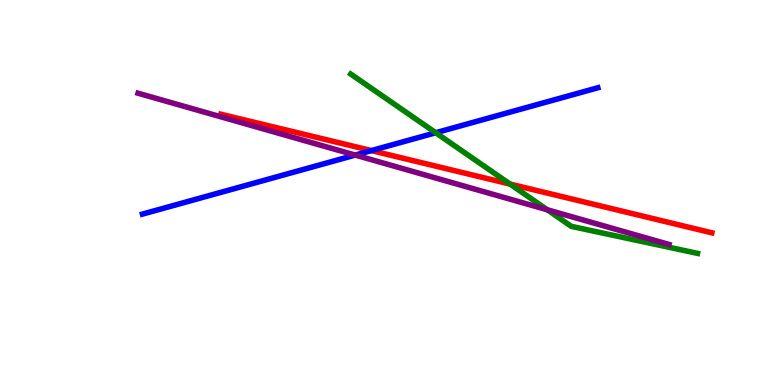[{'lines': ['blue', 'red'], 'intersections': [{'x': 4.79, 'y': 6.09}]}, {'lines': ['green', 'red'], 'intersections': [{'x': 6.58, 'y': 5.22}]}, {'lines': ['purple', 'red'], 'intersections': []}, {'lines': ['blue', 'green'], 'intersections': [{'x': 5.62, 'y': 6.55}]}, {'lines': ['blue', 'purple'], 'intersections': [{'x': 4.58, 'y': 5.97}]}, {'lines': ['green', 'purple'], 'intersections': [{'x': 7.06, 'y': 4.55}]}]